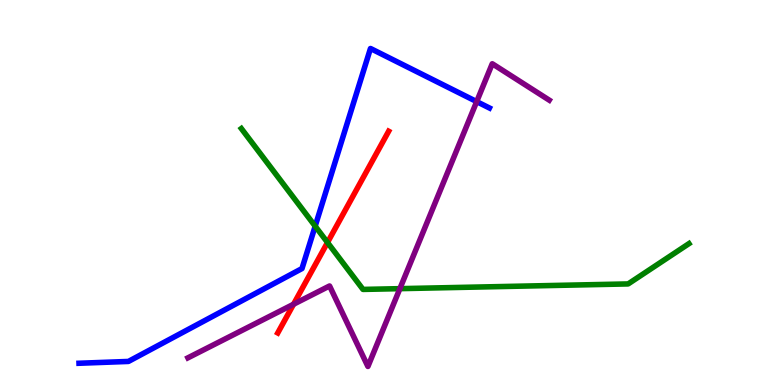[{'lines': ['blue', 'red'], 'intersections': []}, {'lines': ['green', 'red'], 'intersections': [{'x': 4.23, 'y': 3.7}]}, {'lines': ['purple', 'red'], 'intersections': [{'x': 3.79, 'y': 2.1}]}, {'lines': ['blue', 'green'], 'intersections': [{'x': 4.07, 'y': 4.13}]}, {'lines': ['blue', 'purple'], 'intersections': [{'x': 6.15, 'y': 7.36}]}, {'lines': ['green', 'purple'], 'intersections': [{'x': 5.16, 'y': 2.5}]}]